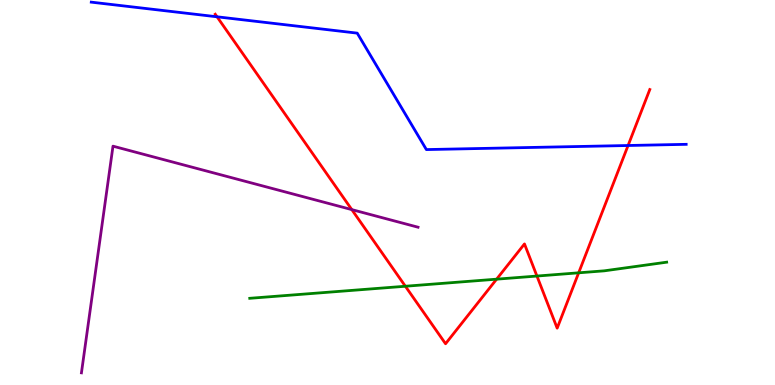[{'lines': ['blue', 'red'], 'intersections': [{'x': 2.8, 'y': 9.56}, {'x': 8.1, 'y': 6.22}]}, {'lines': ['green', 'red'], 'intersections': [{'x': 5.23, 'y': 2.57}, {'x': 6.41, 'y': 2.75}, {'x': 6.93, 'y': 2.83}, {'x': 7.47, 'y': 2.91}]}, {'lines': ['purple', 'red'], 'intersections': [{'x': 4.54, 'y': 4.56}]}, {'lines': ['blue', 'green'], 'intersections': []}, {'lines': ['blue', 'purple'], 'intersections': []}, {'lines': ['green', 'purple'], 'intersections': []}]